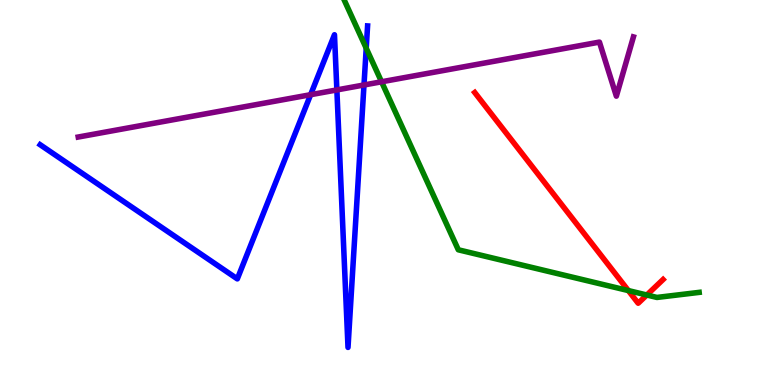[{'lines': ['blue', 'red'], 'intersections': []}, {'lines': ['green', 'red'], 'intersections': [{'x': 8.11, 'y': 2.45}, {'x': 8.35, 'y': 2.34}]}, {'lines': ['purple', 'red'], 'intersections': []}, {'lines': ['blue', 'green'], 'intersections': [{'x': 4.73, 'y': 8.75}]}, {'lines': ['blue', 'purple'], 'intersections': [{'x': 4.01, 'y': 7.54}, {'x': 4.35, 'y': 7.66}, {'x': 4.7, 'y': 7.79}]}, {'lines': ['green', 'purple'], 'intersections': [{'x': 4.92, 'y': 7.88}]}]